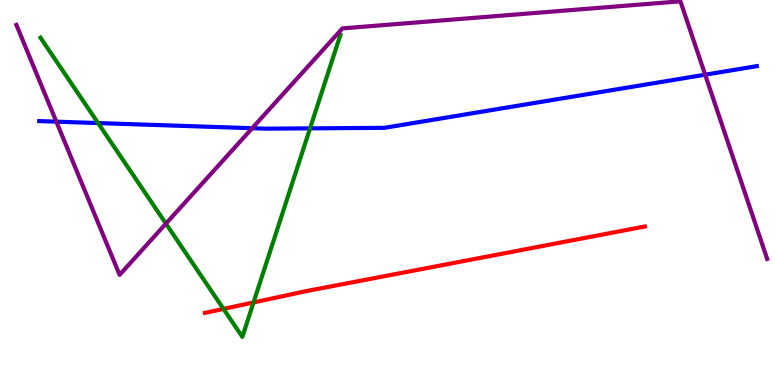[{'lines': ['blue', 'red'], 'intersections': []}, {'lines': ['green', 'red'], 'intersections': [{'x': 2.88, 'y': 1.98}, {'x': 3.27, 'y': 2.14}]}, {'lines': ['purple', 'red'], 'intersections': []}, {'lines': ['blue', 'green'], 'intersections': [{'x': 1.27, 'y': 6.8}, {'x': 4.0, 'y': 6.67}]}, {'lines': ['blue', 'purple'], 'intersections': [{'x': 0.727, 'y': 6.84}, {'x': 3.25, 'y': 6.67}, {'x': 9.1, 'y': 8.06}]}, {'lines': ['green', 'purple'], 'intersections': [{'x': 2.14, 'y': 4.19}]}]